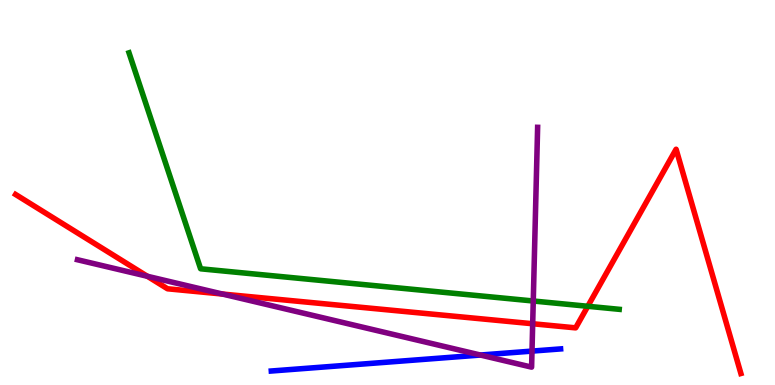[{'lines': ['blue', 'red'], 'intersections': []}, {'lines': ['green', 'red'], 'intersections': [{'x': 7.58, 'y': 2.04}]}, {'lines': ['purple', 'red'], 'intersections': [{'x': 1.9, 'y': 2.82}, {'x': 2.87, 'y': 2.36}, {'x': 6.87, 'y': 1.59}]}, {'lines': ['blue', 'green'], 'intersections': []}, {'lines': ['blue', 'purple'], 'intersections': [{'x': 6.2, 'y': 0.778}, {'x': 6.86, 'y': 0.881}]}, {'lines': ['green', 'purple'], 'intersections': [{'x': 6.88, 'y': 2.18}]}]